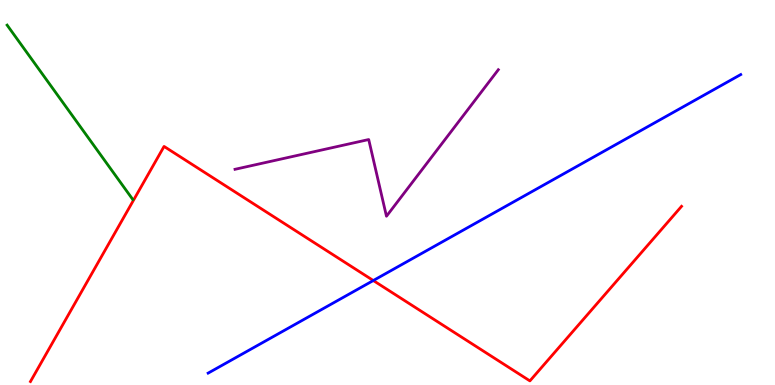[{'lines': ['blue', 'red'], 'intersections': [{'x': 4.82, 'y': 2.71}]}, {'lines': ['green', 'red'], 'intersections': []}, {'lines': ['purple', 'red'], 'intersections': []}, {'lines': ['blue', 'green'], 'intersections': []}, {'lines': ['blue', 'purple'], 'intersections': []}, {'lines': ['green', 'purple'], 'intersections': []}]